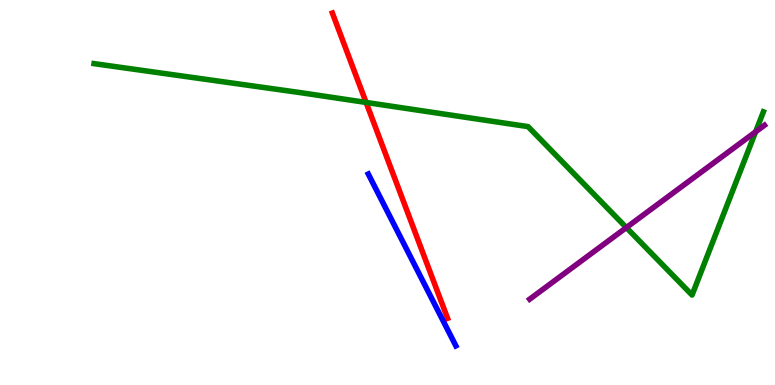[{'lines': ['blue', 'red'], 'intersections': []}, {'lines': ['green', 'red'], 'intersections': [{'x': 4.72, 'y': 7.34}]}, {'lines': ['purple', 'red'], 'intersections': []}, {'lines': ['blue', 'green'], 'intersections': []}, {'lines': ['blue', 'purple'], 'intersections': []}, {'lines': ['green', 'purple'], 'intersections': [{'x': 8.08, 'y': 4.09}, {'x': 9.75, 'y': 6.58}]}]